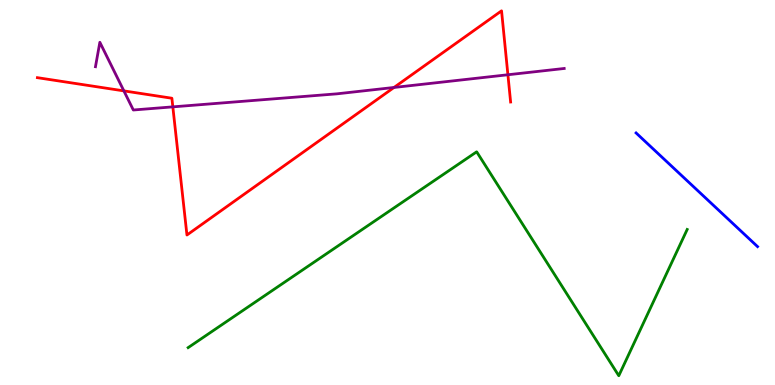[{'lines': ['blue', 'red'], 'intersections': []}, {'lines': ['green', 'red'], 'intersections': []}, {'lines': ['purple', 'red'], 'intersections': [{'x': 1.6, 'y': 7.64}, {'x': 2.23, 'y': 7.22}, {'x': 5.08, 'y': 7.73}, {'x': 6.55, 'y': 8.06}]}, {'lines': ['blue', 'green'], 'intersections': []}, {'lines': ['blue', 'purple'], 'intersections': []}, {'lines': ['green', 'purple'], 'intersections': []}]